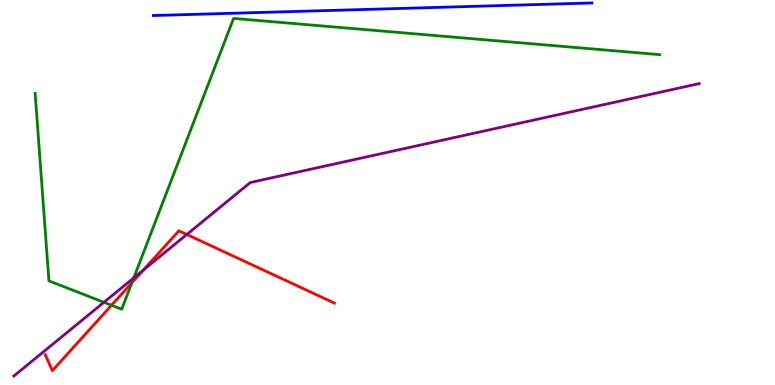[{'lines': ['blue', 'red'], 'intersections': []}, {'lines': ['green', 'red'], 'intersections': [{'x': 1.44, 'y': 2.07}, {'x': 1.7, 'y': 2.66}]}, {'lines': ['purple', 'red'], 'intersections': [{'x': 1.85, 'y': 2.99}, {'x': 2.41, 'y': 3.91}]}, {'lines': ['blue', 'green'], 'intersections': []}, {'lines': ['blue', 'purple'], 'intersections': []}, {'lines': ['green', 'purple'], 'intersections': [{'x': 1.34, 'y': 2.15}, {'x': 1.73, 'y': 2.78}]}]